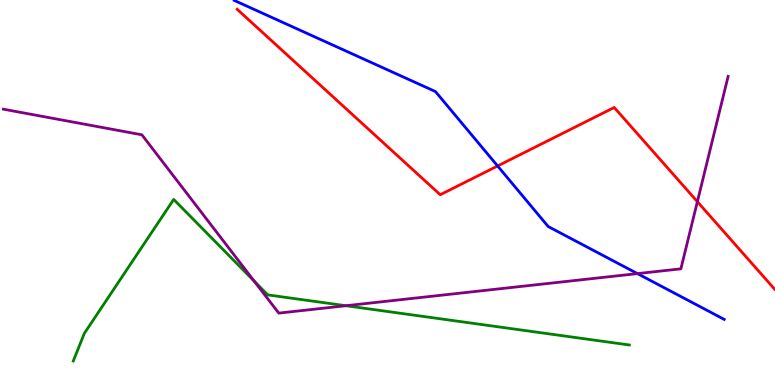[{'lines': ['blue', 'red'], 'intersections': [{'x': 6.42, 'y': 5.69}]}, {'lines': ['green', 'red'], 'intersections': []}, {'lines': ['purple', 'red'], 'intersections': [{'x': 9.0, 'y': 4.76}]}, {'lines': ['blue', 'green'], 'intersections': []}, {'lines': ['blue', 'purple'], 'intersections': [{'x': 8.23, 'y': 2.89}]}, {'lines': ['green', 'purple'], 'intersections': [{'x': 3.28, 'y': 2.7}, {'x': 4.46, 'y': 2.06}]}]